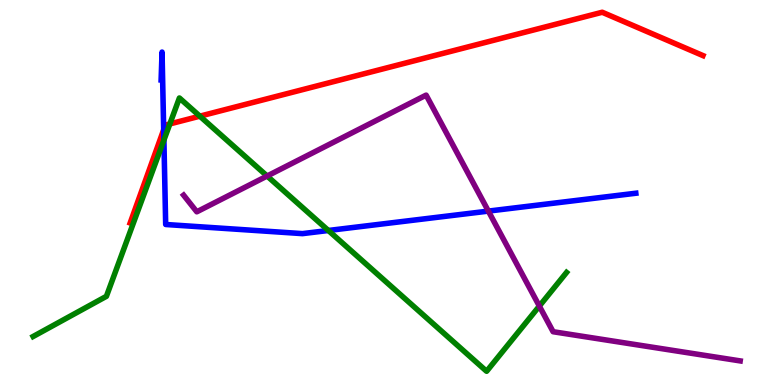[{'lines': ['blue', 'red'], 'intersections': [{'x': 2.11, 'y': 6.63}]}, {'lines': ['green', 'red'], 'intersections': [{'x': 2.19, 'y': 6.78}, {'x': 2.58, 'y': 6.98}]}, {'lines': ['purple', 'red'], 'intersections': []}, {'lines': ['blue', 'green'], 'intersections': [{'x': 2.11, 'y': 6.36}, {'x': 4.24, 'y': 4.01}]}, {'lines': ['blue', 'purple'], 'intersections': [{'x': 6.3, 'y': 4.52}]}, {'lines': ['green', 'purple'], 'intersections': [{'x': 3.45, 'y': 5.43}, {'x': 6.96, 'y': 2.05}]}]